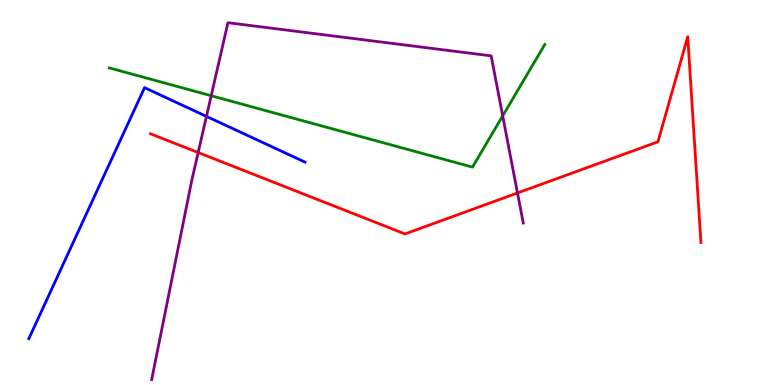[{'lines': ['blue', 'red'], 'intersections': []}, {'lines': ['green', 'red'], 'intersections': []}, {'lines': ['purple', 'red'], 'intersections': [{'x': 2.56, 'y': 6.04}, {'x': 6.68, 'y': 4.99}]}, {'lines': ['blue', 'green'], 'intersections': []}, {'lines': ['blue', 'purple'], 'intersections': [{'x': 2.66, 'y': 6.98}]}, {'lines': ['green', 'purple'], 'intersections': [{'x': 2.73, 'y': 7.51}, {'x': 6.49, 'y': 6.99}]}]